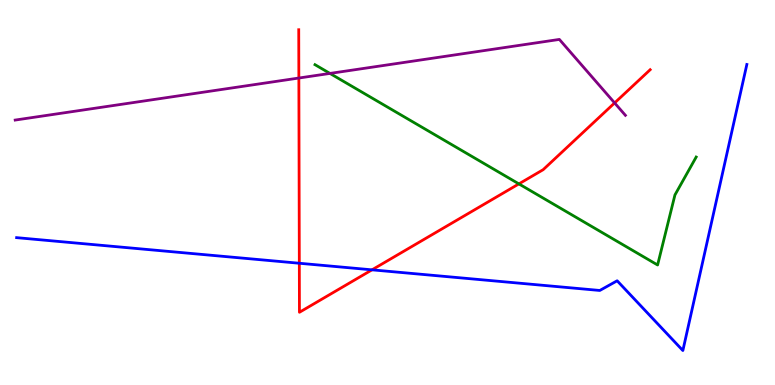[{'lines': ['blue', 'red'], 'intersections': [{'x': 3.86, 'y': 3.16}, {'x': 4.8, 'y': 2.99}]}, {'lines': ['green', 'red'], 'intersections': [{'x': 6.7, 'y': 5.22}]}, {'lines': ['purple', 'red'], 'intersections': [{'x': 3.86, 'y': 7.97}, {'x': 7.93, 'y': 7.33}]}, {'lines': ['blue', 'green'], 'intersections': []}, {'lines': ['blue', 'purple'], 'intersections': []}, {'lines': ['green', 'purple'], 'intersections': [{'x': 4.26, 'y': 8.09}]}]